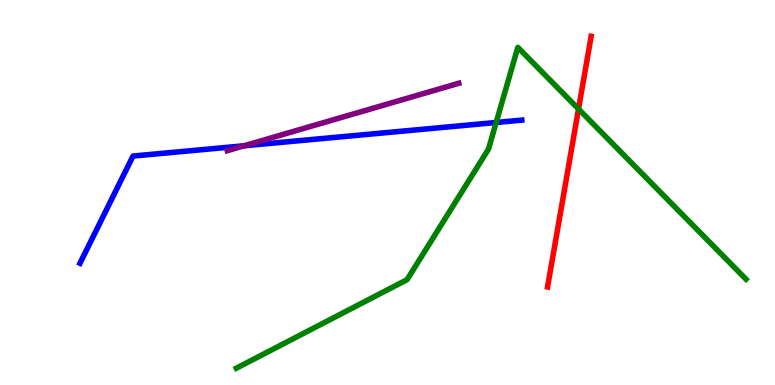[{'lines': ['blue', 'red'], 'intersections': []}, {'lines': ['green', 'red'], 'intersections': [{'x': 7.46, 'y': 7.17}]}, {'lines': ['purple', 'red'], 'intersections': []}, {'lines': ['blue', 'green'], 'intersections': [{'x': 6.4, 'y': 6.82}]}, {'lines': ['blue', 'purple'], 'intersections': [{'x': 3.15, 'y': 6.21}]}, {'lines': ['green', 'purple'], 'intersections': []}]